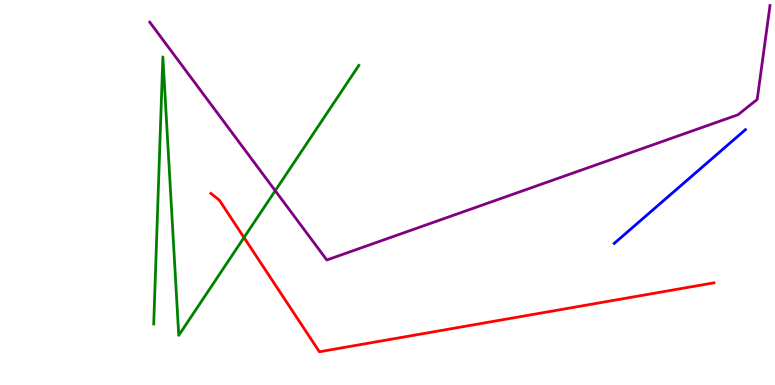[{'lines': ['blue', 'red'], 'intersections': []}, {'lines': ['green', 'red'], 'intersections': [{'x': 3.15, 'y': 3.83}]}, {'lines': ['purple', 'red'], 'intersections': []}, {'lines': ['blue', 'green'], 'intersections': []}, {'lines': ['blue', 'purple'], 'intersections': []}, {'lines': ['green', 'purple'], 'intersections': [{'x': 3.55, 'y': 5.05}]}]